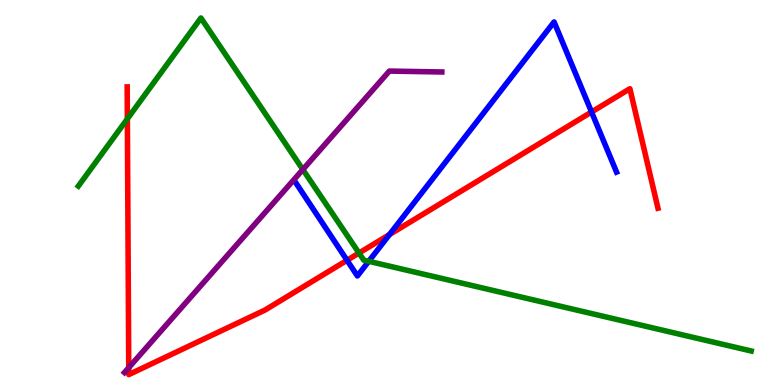[{'lines': ['blue', 'red'], 'intersections': [{'x': 4.48, 'y': 3.24}, {'x': 5.03, 'y': 3.91}, {'x': 7.63, 'y': 7.09}]}, {'lines': ['green', 'red'], 'intersections': [{'x': 1.64, 'y': 6.91}, {'x': 4.63, 'y': 3.43}]}, {'lines': ['purple', 'red'], 'intersections': [{'x': 1.66, 'y': 0.451}]}, {'lines': ['blue', 'green'], 'intersections': [{'x': 4.76, 'y': 3.21}]}, {'lines': ['blue', 'purple'], 'intersections': []}, {'lines': ['green', 'purple'], 'intersections': [{'x': 3.91, 'y': 5.6}]}]